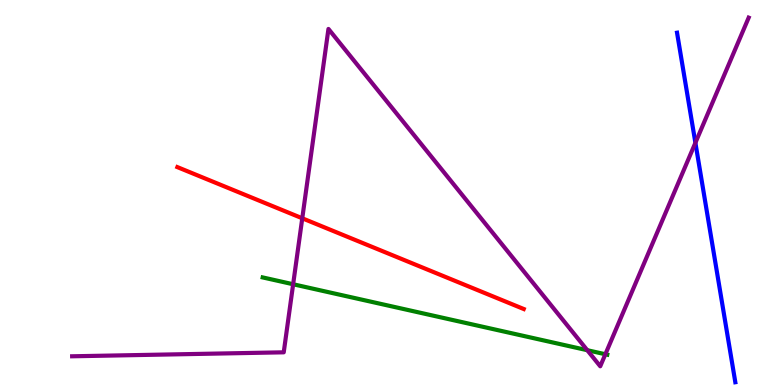[{'lines': ['blue', 'red'], 'intersections': []}, {'lines': ['green', 'red'], 'intersections': []}, {'lines': ['purple', 'red'], 'intersections': [{'x': 3.9, 'y': 4.33}]}, {'lines': ['blue', 'green'], 'intersections': []}, {'lines': ['blue', 'purple'], 'intersections': [{'x': 8.97, 'y': 6.29}]}, {'lines': ['green', 'purple'], 'intersections': [{'x': 3.78, 'y': 2.62}, {'x': 7.58, 'y': 0.904}, {'x': 7.81, 'y': 0.799}]}]